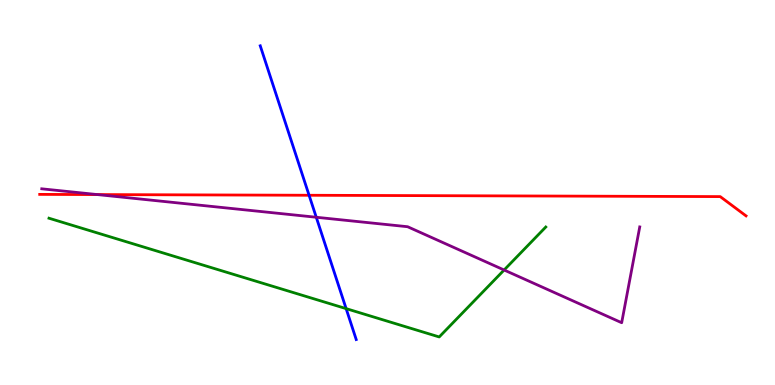[{'lines': ['blue', 'red'], 'intersections': [{'x': 3.99, 'y': 4.93}]}, {'lines': ['green', 'red'], 'intersections': []}, {'lines': ['purple', 'red'], 'intersections': [{'x': 1.26, 'y': 4.95}]}, {'lines': ['blue', 'green'], 'intersections': [{'x': 4.47, 'y': 1.98}]}, {'lines': ['blue', 'purple'], 'intersections': [{'x': 4.08, 'y': 4.36}]}, {'lines': ['green', 'purple'], 'intersections': [{'x': 6.5, 'y': 2.99}]}]